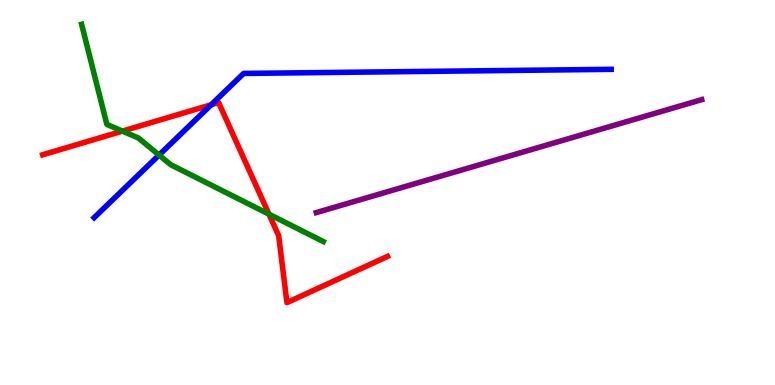[{'lines': ['blue', 'red'], 'intersections': [{'x': 2.73, 'y': 7.28}]}, {'lines': ['green', 'red'], 'intersections': [{'x': 1.58, 'y': 6.59}, {'x': 3.47, 'y': 4.44}]}, {'lines': ['purple', 'red'], 'intersections': []}, {'lines': ['blue', 'green'], 'intersections': [{'x': 2.05, 'y': 5.97}]}, {'lines': ['blue', 'purple'], 'intersections': []}, {'lines': ['green', 'purple'], 'intersections': []}]